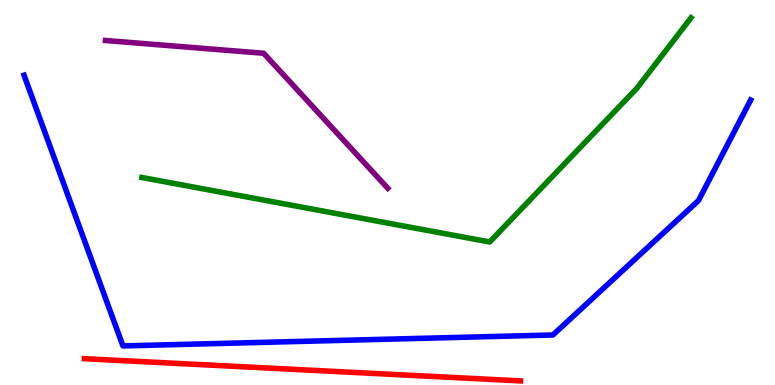[{'lines': ['blue', 'red'], 'intersections': []}, {'lines': ['green', 'red'], 'intersections': []}, {'lines': ['purple', 'red'], 'intersections': []}, {'lines': ['blue', 'green'], 'intersections': []}, {'lines': ['blue', 'purple'], 'intersections': []}, {'lines': ['green', 'purple'], 'intersections': []}]